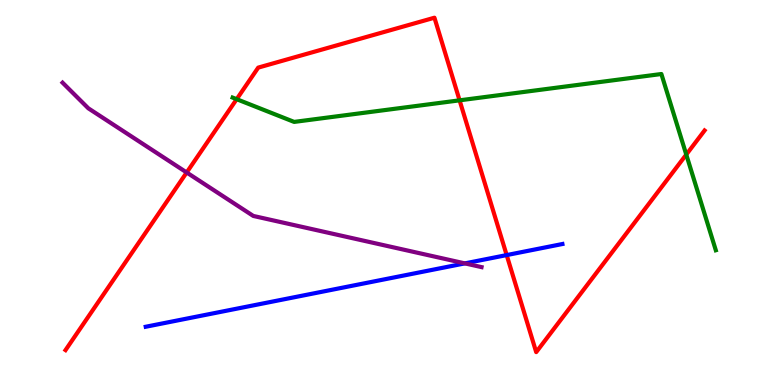[{'lines': ['blue', 'red'], 'intersections': [{'x': 6.54, 'y': 3.37}]}, {'lines': ['green', 'red'], 'intersections': [{'x': 3.05, 'y': 7.42}, {'x': 5.93, 'y': 7.39}, {'x': 8.86, 'y': 5.98}]}, {'lines': ['purple', 'red'], 'intersections': [{'x': 2.41, 'y': 5.52}]}, {'lines': ['blue', 'green'], 'intersections': []}, {'lines': ['blue', 'purple'], 'intersections': [{'x': 6.0, 'y': 3.16}]}, {'lines': ['green', 'purple'], 'intersections': []}]